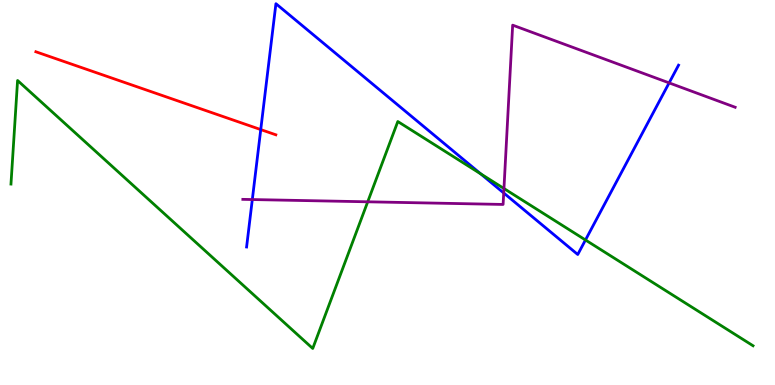[{'lines': ['blue', 'red'], 'intersections': [{'x': 3.36, 'y': 6.63}]}, {'lines': ['green', 'red'], 'intersections': []}, {'lines': ['purple', 'red'], 'intersections': []}, {'lines': ['blue', 'green'], 'intersections': [{'x': 6.2, 'y': 5.49}, {'x': 7.55, 'y': 3.77}]}, {'lines': ['blue', 'purple'], 'intersections': [{'x': 3.26, 'y': 4.82}, {'x': 6.5, 'y': 4.99}, {'x': 8.63, 'y': 7.85}]}, {'lines': ['green', 'purple'], 'intersections': [{'x': 4.74, 'y': 4.76}, {'x': 6.5, 'y': 5.1}]}]